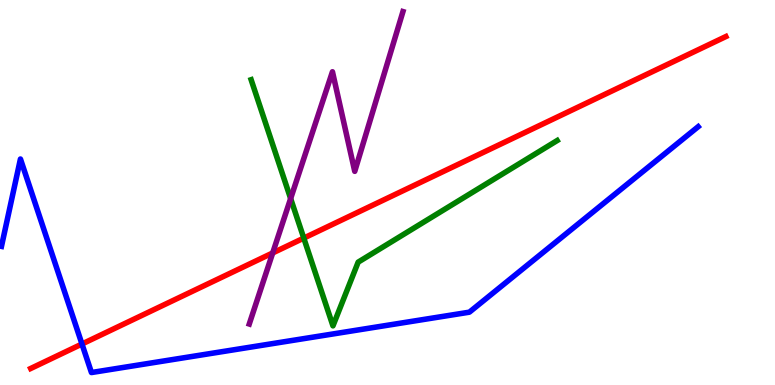[{'lines': ['blue', 'red'], 'intersections': [{'x': 1.06, 'y': 1.06}]}, {'lines': ['green', 'red'], 'intersections': [{'x': 3.92, 'y': 3.82}]}, {'lines': ['purple', 'red'], 'intersections': [{'x': 3.52, 'y': 3.43}]}, {'lines': ['blue', 'green'], 'intersections': []}, {'lines': ['blue', 'purple'], 'intersections': []}, {'lines': ['green', 'purple'], 'intersections': [{'x': 3.75, 'y': 4.84}]}]